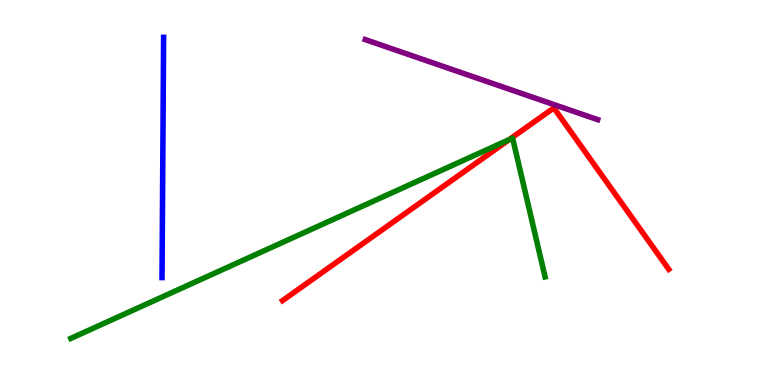[{'lines': ['blue', 'red'], 'intersections': []}, {'lines': ['green', 'red'], 'intersections': [{'x': 6.57, 'y': 6.38}]}, {'lines': ['purple', 'red'], 'intersections': []}, {'lines': ['blue', 'green'], 'intersections': []}, {'lines': ['blue', 'purple'], 'intersections': []}, {'lines': ['green', 'purple'], 'intersections': []}]